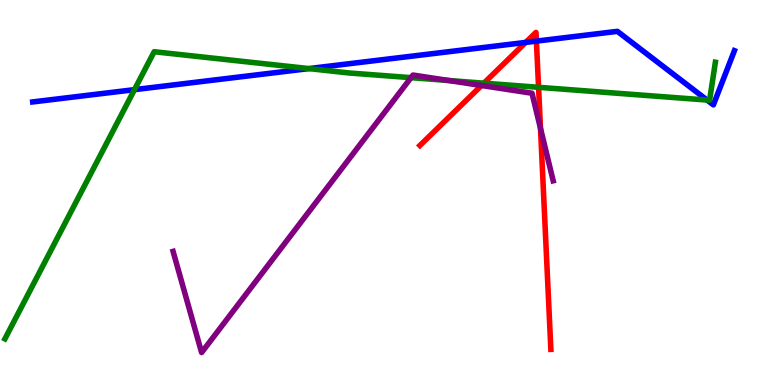[{'lines': ['blue', 'red'], 'intersections': [{'x': 6.78, 'y': 8.9}, {'x': 6.92, 'y': 8.93}]}, {'lines': ['green', 'red'], 'intersections': [{'x': 6.24, 'y': 7.84}, {'x': 6.95, 'y': 7.73}]}, {'lines': ['purple', 'red'], 'intersections': [{'x': 6.21, 'y': 7.78}, {'x': 6.97, 'y': 6.67}]}, {'lines': ['blue', 'green'], 'intersections': [{'x': 1.73, 'y': 7.67}, {'x': 3.99, 'y': 8.22}, {'x': 9.12, 'y': 7.4}]}, {'lines': ['blue', 'purple'], 'intersections': []}, {'lines': ['green', 'purple'], 'intersections': [{'x': 5.3, 'y': 7.98}, {'x': 5.79, 'y': 7.91}]}]